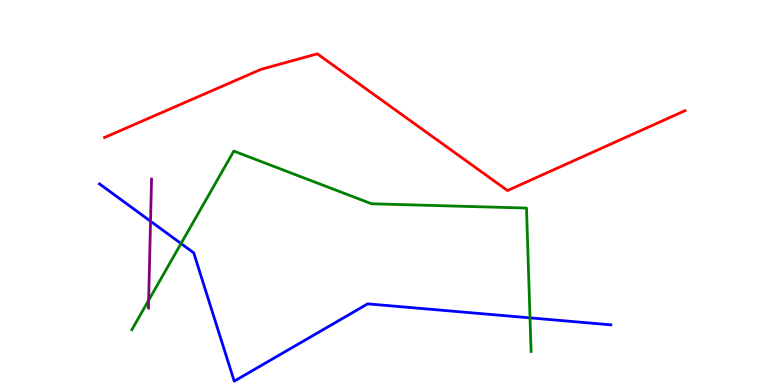[{'lines': ['blue', 'red'], 'intersections': []}, {'lines': ['green', 'red'], 'intersections': []}, {'lines': ['purple', 'red'], 'intersections': []}, {'lines': ['blue', 'green'], 'intersections': [{'x': 2.34, 'y': 3.67}, {'x': 6.84, 'y': 1.74}]}, {'lines': ['blue', 'purple'], 'intersections': [{'x': 1.94, 'y': 4.25}]}, {'lines': ['green', 'purple'], 'intersections': [{'x': 1.92, 'y': 2.2}]}]